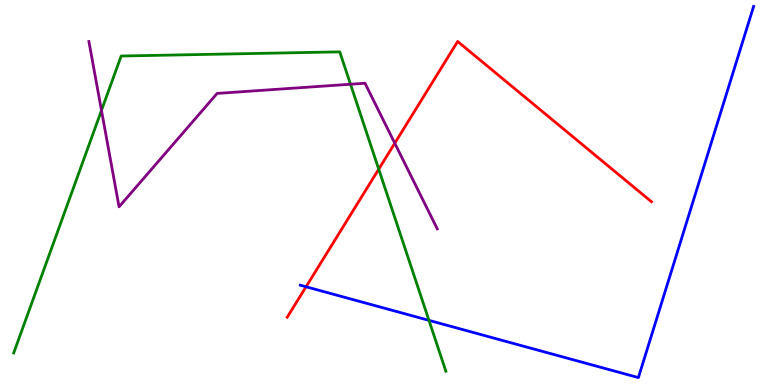[{'lines': ['blue', 'red'], 'intersections': [{'x': 3.95, 'y': 2.55}]}, {'lines': ['green', 'red'], 'intersections': [{'x': 4.89, 'y': 5.61}]}, {'lines': ['purple', 'red'], 'intersections': [{'x': 5.09, 'y': 6.28}]}, {'lines': ['blue', 'green'], 'intersections': [{'x': 5.54, 'y': 1.68}]}, {'lines': ['blue', 'purple'], 'intersections': []}, {'lines': ['green', 'purple'], 'intersections': [{'x': 1.31, 'y': 7.13}, {'x': 4.52, 'y': 7.81}]}]